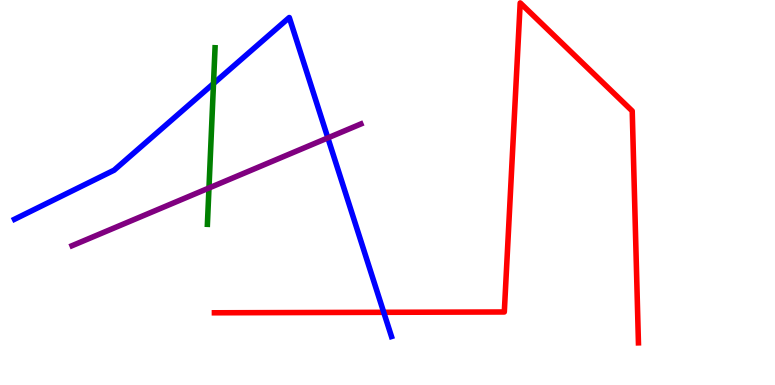[{'lines': ['blue', 'red'], 'intersections': [{'x': 4.95, 'y': 1.89}]}, {'lines': ['green', 'red'], 'intersections': []}, {'lines': ['purple', 'red'], 'intersections': []}, {'lines': ['blue', 'green'], 'intersections': [{'x': 2.75, 'y': 7.83}]}, {'lines': ['blue', 'purple'], 'intersections': [{'x': 4.23, 'y': 6.42}]}, {'lines': ['green', 'purple'], 'intersections': [{'x': 2.7, 'y': 5.12}]}]